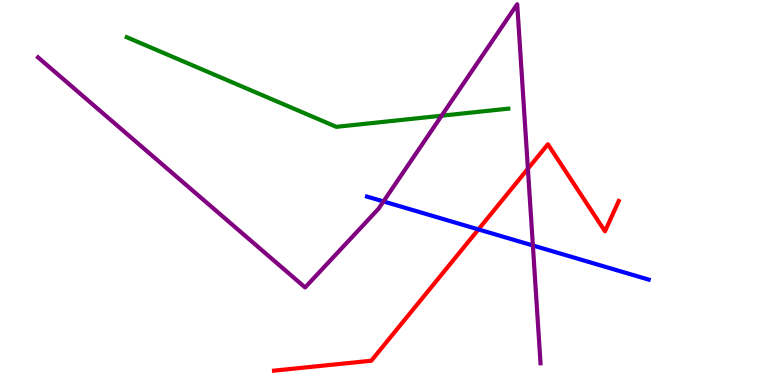[{'lines': ['blue', 'red'], 'intersections': [{'x': 6.17, 'y': 4.04}]}, {'lines': ['green', 'red'], 'intersections': []}, {'lines': ['purple', 'red'], 'intersections': [{'x': 6.81, 'y': 5.62}]}, {'lines': ['blue', 'green'], 'intersections': []}, {'lines': ['blue', 'purple'], 'intersections': [{'x': 4.95, 'y': 4.77}, {'x': 6.88, 'y': 3.62}]}, {'lines': ['green', 'purple'], 'intersections': [{'x': 5.7, 'y': 6.99}]}]